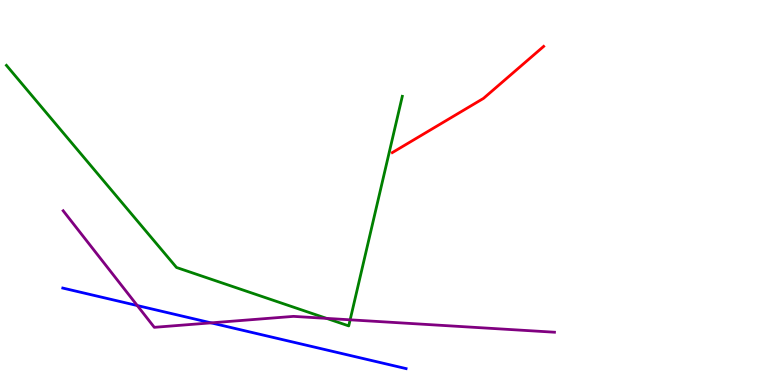[{'lines': ['blue', 'red'], 'intersections': []}, {'lines': ['green', 'red'], 'intersections': []}, {'lines': ['purple', 'red'], 'intersections': []}, {'lines': ['blue', 'green'], 'intersections': []}, {'lines': ['blue', 'purple'], 'intersections': [{'x': 1.77, 'y': 2.06}, {'x': 2.72, 'y': 1.61}]}, {'lines': ['green', 'purple'], 'intersections': [{'x': 4.21, 'y': 1.73}, {'x': 4.52, 'y': 1.69}]}]